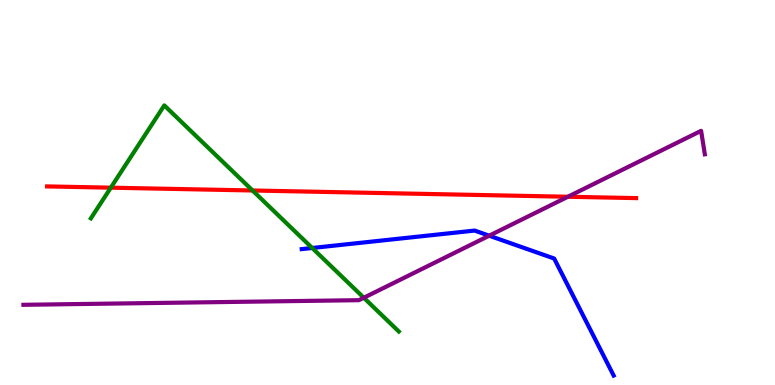[{'lines': ['blue', 'red'], 'intersections': []}, {'lines': ['green', 'red'], 'intersections': [{'x': 1.43, 'y': 5.13}, {'x': 3.26, 'y': 5.05}]}, {'lines': ['purple', 'red'], 'intersections': [{'x': 7.33, 'y': 4.89}]}, {'lines': ['blue', 'green'], 'intersections': [{'x': 4.03, 'y': 3.56}]}, {'lines': ['blue', 'purple'], 'intersections': [{'x': 6.31, 'y': 3.88}]}, {'lines': ['green', 'purple'], 'intersections': [{'x': 4.69, 'y': 2.27}]}]